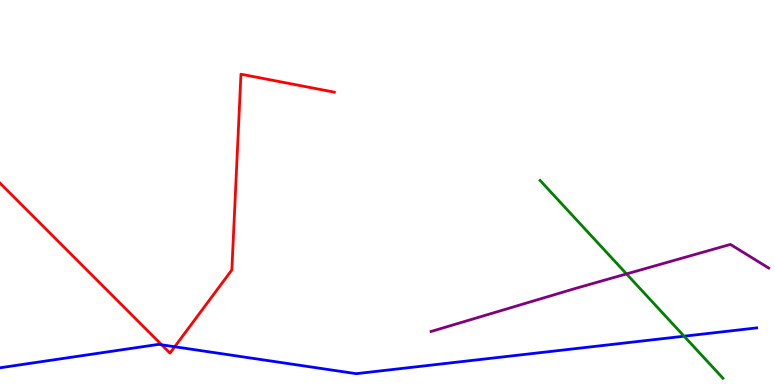[{'lines': ['blue', 'red'], 'intersections': [{'x': 2.09, 'y': 1.04}, {'x': 2.25, 'y': 0.994}]}, {'lines': ['green', 'red'], 'intersections': []}, {'lines': ['purple', 'red'], 'intersections': []}, {'lines': ['blue', 'green'], 'intersections': [{'x': 8.83, 'y': 1.27}]}, {'lines': ['blue', 'purple'], 'intersections': []}, {'lines': ['green', 'purple'], 'intersections': [{'x': 8.08, 'y': 2.89}]}]